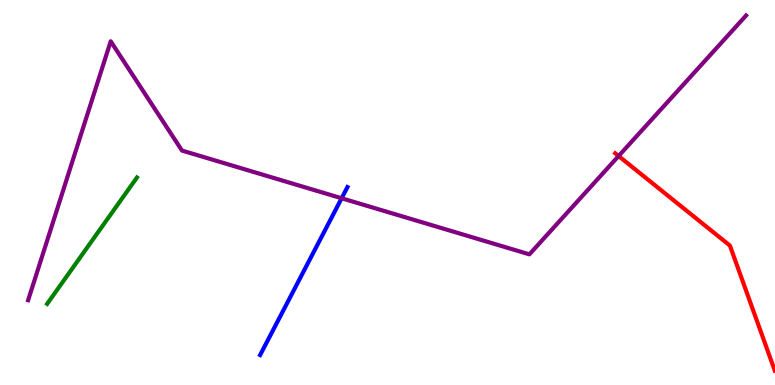[{'lines': ['blue', 'red'], 'intersections': []}, {'lines': ['green', 'red'], 'intersections': []}, {'lines': ['purple', 'red'], 'intersections': [{'x': 7.98, 'y': 5.95}]}, {'lines': ['blue', 'green'], 'intersections': []}, {'lines': ['blue', 'purple'], 'intersections': [{'x': 4.41, 'y': 4.85}]}, {'lines': ['green', 'purple'], 'intersections': []}]